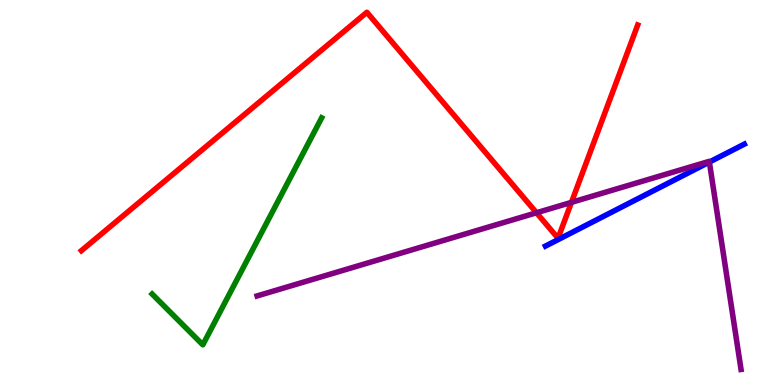[{'lines': ['blue', 'red'], 'intersections': []}, {'lines': ['green', 'red'], 'intersections': []}, {'lines': ['purple', 'red'], 'intersections': [{'x': 6.92, 'y': 4.47}, {'x': 7.37, 'y': 4.74}]}, {'lines': ['blue', 'green'], 'intersections': []}, {'lines': ['blue', 'purple'], 'intersections': [{'x': 9.15, 'y': 5.79}]}, {'lines': ['green', 'purple'], 'intersections': []}]